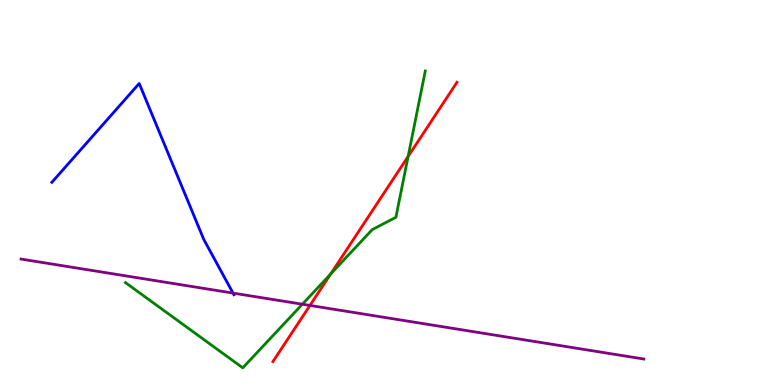[{'lines': ['blue', 'red'], 'intersections': []}, {'lines': ['green', 'red'], 'intersections': [{'x': 4.27, 'y': 2.88}, {'x': 5.27, 'y': 5.94}]}, {'lines': ['purple', 'red'], 'intersections': [{'x': 4.0, 'y': 2.07}]}, {'lines': ['blue', 'green'], 'intersections': []}, {'lines': ['blue', 'purple'], 'intersections': [{'x': 3.01, 'y': 2.39}]}, {'lines': ['green', 'purple'], 'intersections': [{'x': 3.9, 'y': 2.1}]}]